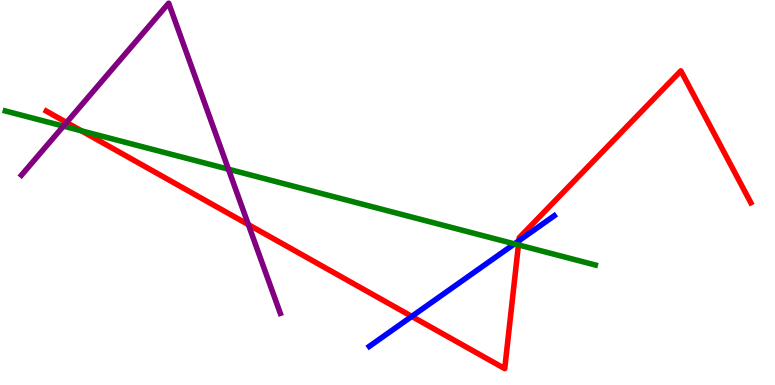[{'lines': ['blue', 'red'], 'intersections': [{'x': 5.31, 'y': 1.78}, {'x': 6.7, 'y': 3.75}]}, {'lines': ['green', 'red'], 'intersections': [{'x': 1.05, 'y': 6.6}, {'x': 6.69, 'y': 3.64}]}, {'lines': ['purple', 'red'], 'intersections': [{'x': 0.859, 'y': 6.82}, {'x': 3.2, 'y': 4.17}]}, {'lines': ['blue', 'green'], 'intersections': [{'x': 6.64, 'y': 3.67}]}, {'lines': ['blue', 'purple'], 'intersections': []}, {'lines': ['green', 'purple'], 'intersections': [{'x': 0.819, 'y': 6.72}, {'x': 2.95, 'y': 5.61}]}]